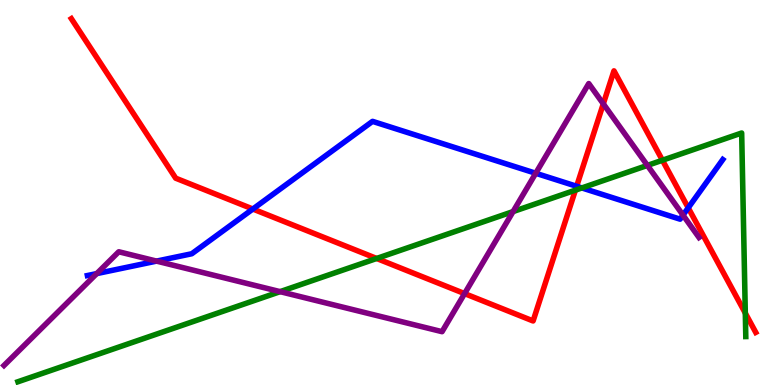[{'lines': ['blue', 'red'], 'intersections': [{'x': 3.26, 'y': 4.57}, {'x': 7.44, 'y': 5.16}, {'x': 8.88, 'y': 4.6}]}, {'lines': ['green', 'red'], 'intersections': [{'x': 4.86, 'y': 3.29}, {'x': 7.42, 'y': 5.06}, {'x': 8.55, 'y': 5.84}, {'x': 9.62, 'y': 1.87}]}, {'lines': ['purple', 'red'], 'intersections': [{'x': 5.99, 'y': 2.37}, {'x': 7.78, 'y': 7.3}]}, {'lines': ['blue', 'green'], 'intersections': [{'x': 7.51, 'y': 5.12}]}, {'lines': ['blue', 'purple'], 'intersections': [{'x': 1.25, 'y': 2.89}, {'x': 2.02, 'y': 3.22}, {'x': 6.91, 'y': 5.5}, {'x': 8.81, 'y': 4.41}]}, {'lines': ['green', 'purple'], 'intersections': [{'x': 3.61, 'y': 2.42}, {'x': 6.62, 'y': 4.5}, {'x': 8.35, 'y': 5.7}]}]